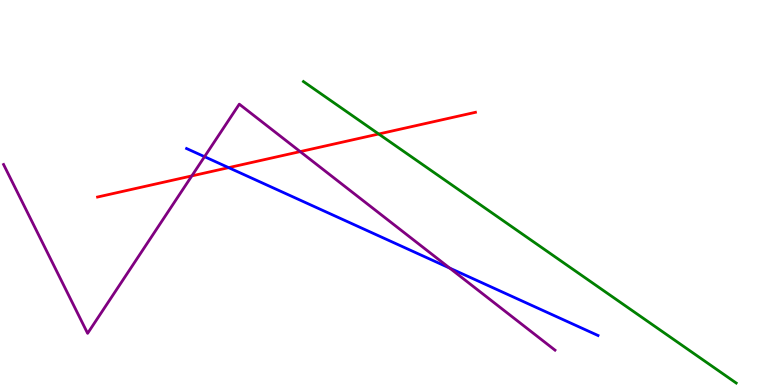[{'lines': ['blue', 'red'], 'intersections': [{'x': 2.95, 'y': 5.65}]}, {'lines': ['green', 'red'], 'intersections': [{'x': 4.89, 'y': 6.52}]}, {'lines': ['purple', 'red'], 'intersections': [{'x': 2.48, 'y': 5.43}, {'x': 3.87, 'y': 6.06}]}, {'lines': ['blue', 'green'], 'intersections': []}, {'lines': ['blue', 'purple'], 'intersections': [{'x': 2.64, 'y': 5.93}, {'x': 5.8, 'y': 3.04}]}, {'lines': ['green', 'purple'], 'intersections': []}]